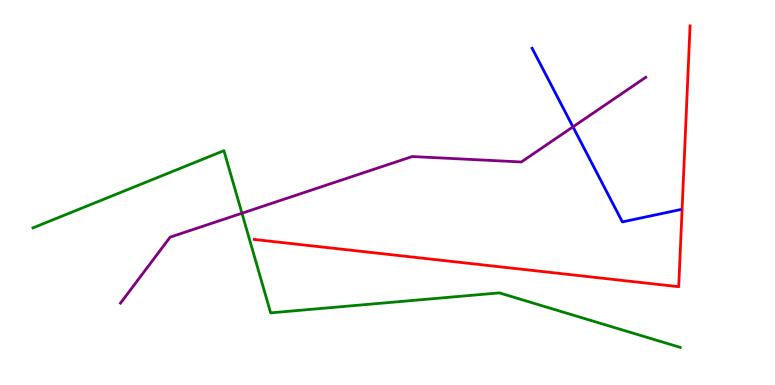[{'lines': ['blue', 'red'], 'intersections': []}, {'lines': ['green', 'red'], 'intersections': []}, {'lines': ['purple', 'red'], 'intersections': []}, {'lines': ['blue', 'green'], 'intersections': []}, {'lines': ['blue', 'purple'], 'intersections': [{'x': 7.39, 'y': 6.71}]}, {'lines': ['green', 'purple'], 'intersections': [{'x': 3.12, 'y': 4.46}]}]